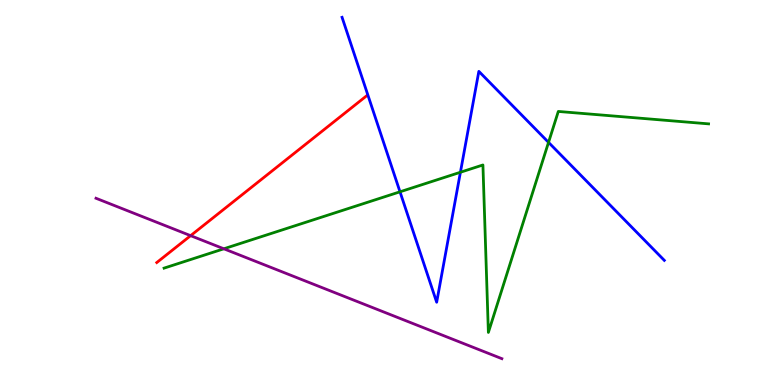[{'lines': ['blue', 'red'], 'intersections': []}, {'lines': ['green', 'red'], 'intersections': []}, {'lines': ['purple', 'red'], 'intersections': [{'x': 2.46, 'y': 3.88}]}, {'lines': ['blue', 'green'], 'intersections': [{'x': 5.16, 'y': 5.02}, {'x': 5.94, 'y': 5.53}, {'x': 7.08, 'y': 6.3}]}, {'lines': ['blue', 'purple'], 'intersections': []}, {'lines': ['green', 'purple'], 'intersections': [{'x': 2.89, 'y': 3.54}]}]